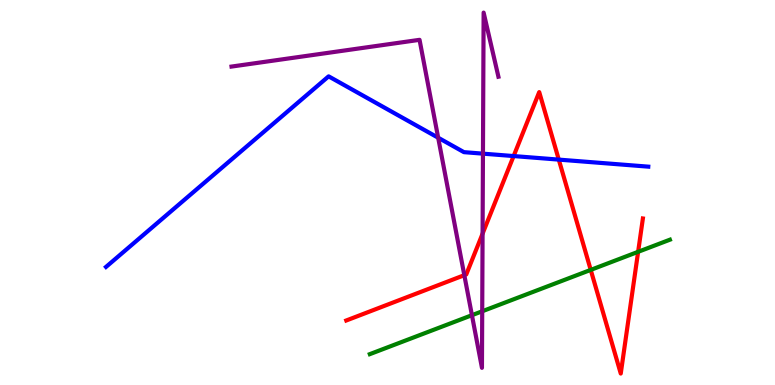[{'lines': ['blue', 'red'], 'intersections': [{'x': 6.63, 'y': 5.95}, {'x': 7.21, 'y': 5.85}]}, {'lines': ['green', 'red'], 'intersections': [{'x': 7.62, 'y': 2.99}, {'x': 8.23, 'y': 3.46}]}, {'lines': ['purple', 'red'], 'intersections': [{'x': 5.99, 'y': 2.85}, {'x': 6.23, 'y': 3.93}]}, {'lines': ['blue', 'green'], 'intersections': []}, {'lines': ['blue', 'purple'], 'intersections': [{'x': 5.65, 'y': 6.42}, {'x': 6.23, 'y': 6.01}]}, {'lines': ['green', 'purple'], 'intersections': [{'x': 6.09, 'y': 1.81}, {'x': 6.22, 'y': 1.91}]}]